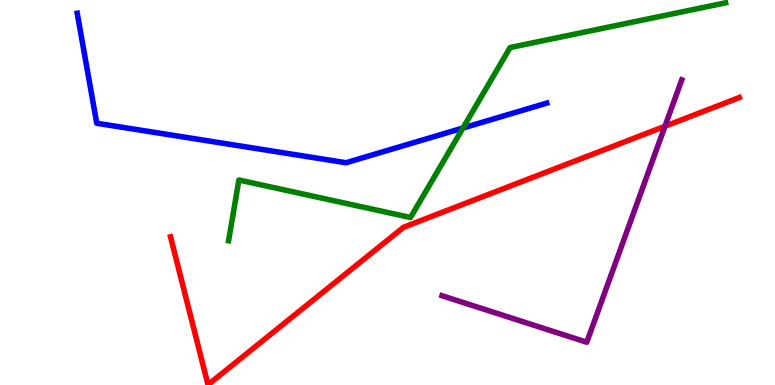[{'lines': ['blue', 'red'], 'intersections': []}, {'lines': ['green', 'red'], 'intersections': []}, {'lines': ['purple', 'red'], 'intersections': [{'x': 8.58, 'y': 6.72}]}, {'lines': ['blue', 'green'], 'intersections': [{'x': 5.97, 'y': 6.67}]}, {'lines': ['blue', 'purple'], 'intersections': []}, {'lines': ['green', 'purple'], 'intersections': []}]